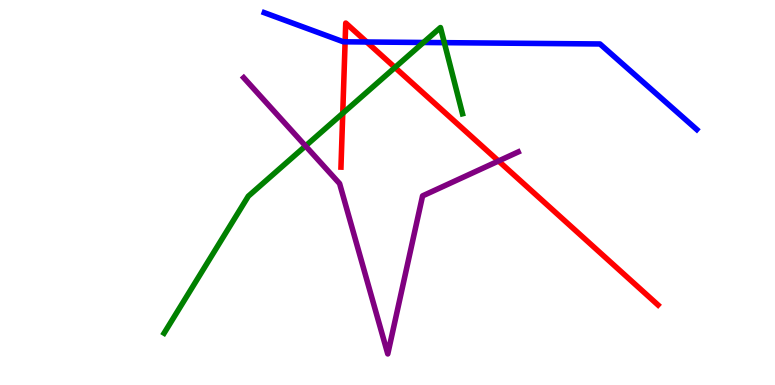[{'lines': ['blue', 'red'], 'intersections': [{'x': 4.45, 'y': 8.91}, {'x': 4.73, 'y': 8.91}]}, {'lines': ['green', 'red'], 'intersections': [{'x': 4.42, 'y': 7.06}, {'x': 5.1, 'y': 8.25}]}, {'lines': ['purple', 'red'], 'intersections': [{'x': 6.43, 'y': 5.82}]}, {'lines': ['blue', 'green'], 'intersections': [{'x': 5.46, 'y': 8.9}, {'x': 5.73, 'y': 8.89}]}, {'lines': ['blue', 'purple'], 'intersections': []}, {'lines': ['green', 'purple'], 'intersections': [{'x': 3.94, 'y': 6.21}]}]